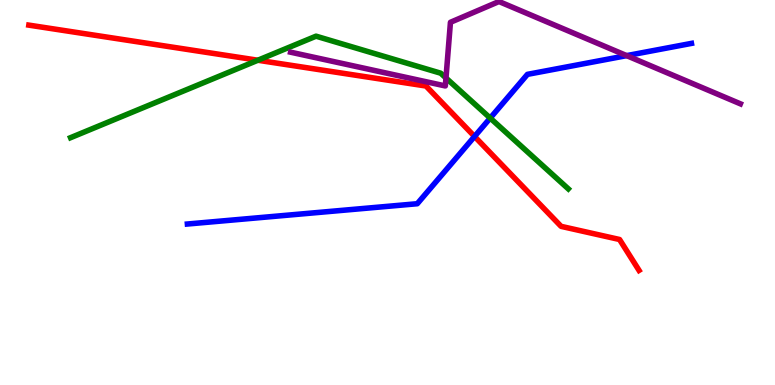[{'lines': ['blue', 'red'], 'intersections': [{'x': 6.12, 'y': 6.46}]}, {'lines': ['green', 'red'], 'intersections': [{'x': 3.33, 'y': 8.44}]}, {'lines': ['purple', 'red'], 'intersections': []}, {'lines': ['blue', 'green'], 'intersections': [{'x': 6.33, 'y': 6.93}]}, {'lines': ['blue', 'purple'], 'intersections': [{'x': 8.09, 'y': 8.56}]}, {'lines': ['green', 'purple'], 'intersections': [{'x': 5.75, 'y': 7.97}]}]